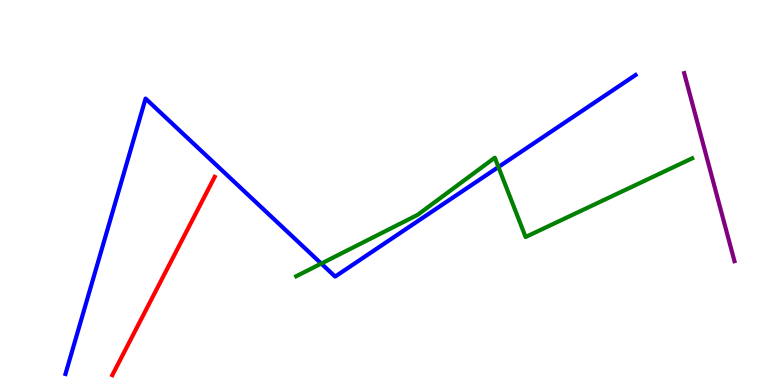[{'lines': ['blue', 'red'], 'intersections': []}, {'lines': ['green', 'red'], 'intersections': []}, {'lines': ['purple', 'red'], 'intersections': []}, {'lines': ['blue', 'green'], 'intersections': [{'x': 4.15, 'y': 3.15}, {'x': 6.43, 'y': 5.66}]}, {'lines': ['blue', 'purple'], 'intersections': []}, {'lines': ['green', 'purple'], 'intersections': []}]